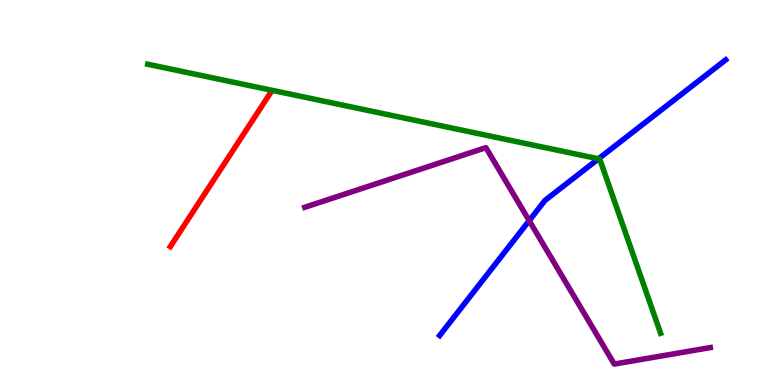[{'lines': ['blue', 'red'], 'intersections': []}, {'lines': ['green', 'red'], 'intersections': []}, {'lines': ['purple', 'red'], 'intersections': []}, {'lines': ['blue', 'green'], 'intersections': [{'x': 7.72, 'y': 5.88}]}, {'lines': ['blue', 'purple'], 'intersections': [{'x': 6.83, 'y': 4.27}]}, {'lines': ['green', 'purple'], 'intersections': []}]